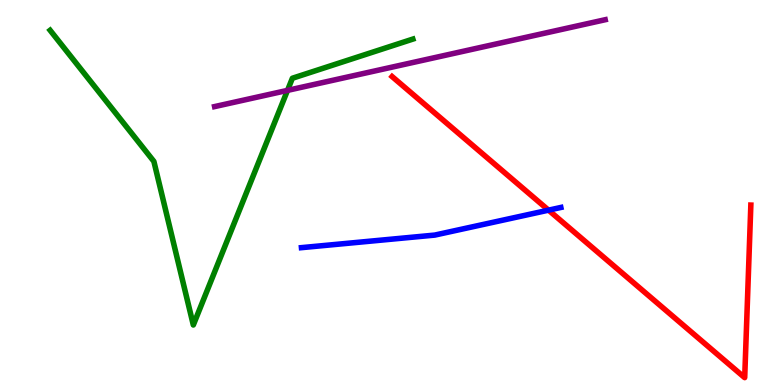[{'lines': ['blue', 'red'], 'intersections': [{'x': 7.08, 'y': 4.54}]}, {'lines': ['green', 'red'], 'intersections': []}, {'lines': ['purple', 'red'], 'intersections': []}, {'lines': ['blue', 'green'], 'intersections': []}, {'lines': ['blue', 'purple'], 'intersections': []}, {'lines': ['green', 'purple'], 'intersections': [{'x': 3.71, 'y': 7.65}]}]